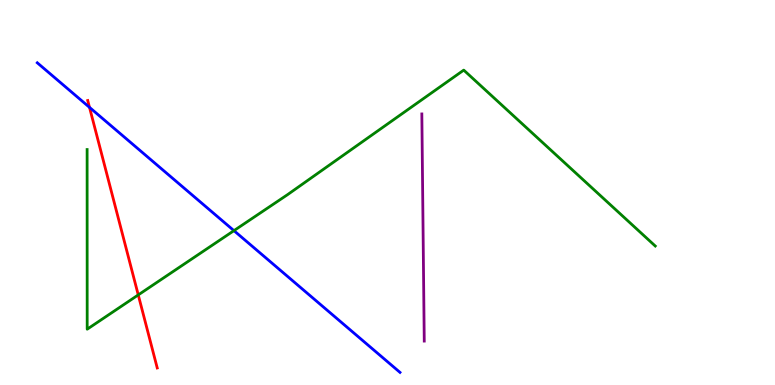[{'lines': ['blue', 'red'], 'intersections': [{'x': 1.15, 'y': 7.21}]}, {'lines': ['green', 'red'], 'intersections': [{'x': 1.78, 'y': 2.34}]}, {'lines': ['purple', 'red'], 'intersections': []}, {'lines': ['blue', 'green'], 'intersections': [{'x': 3.02, 'y': 4.01}]}, {'lines': ['blue', 'purple'], 'intersections': []}, {'lines': ['green', 'purple'], 'intersections': []}]